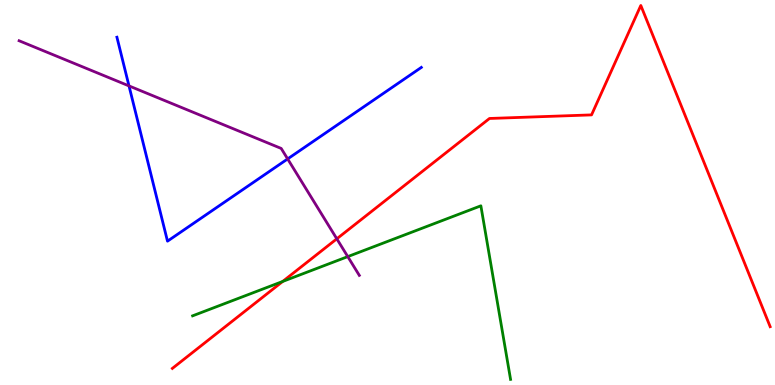[{'lines': ['blue', 'red'], 'intersections': []}, {'lines': ['green', 'red'], 'intersections': [{'x': 3.65, 'y': 2.69}]}, {'lines': ['purple', 'red'], 'intersections': [{'x': 4.35, 'y': 3.8}]}, {'lines': ['blue', 'green'], 'intersections': []}, {'lines': ['blue', 'purple'], 'intersections': [{'x': 1.66, 'y': 7.77}, {'x': 3.71, 'y': 5.87}]}, {'lines': ['green', 'purple'], 'intersections': [{'x': 4.49, 'y': 3.33}]}]